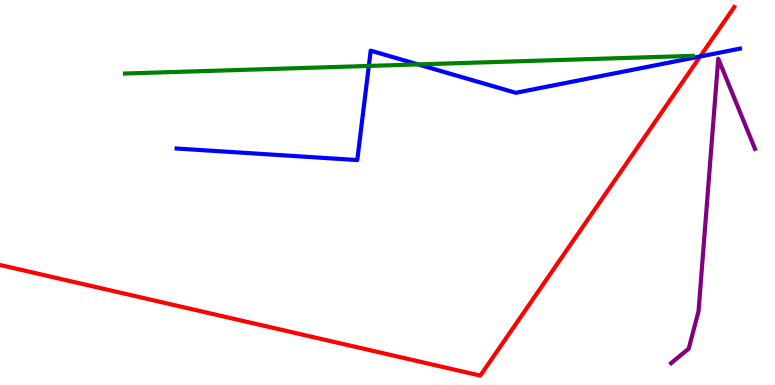[{'lines': ['blue', 'red'], 'intersections': [{'x': 9.03, 'y': 8.53}]}, {'lines': ['green', 'red'], 'intersections': []}, {'lines': ['purple', 'red'], 'intersections': []}, {'lines': ['blue', 'green'], 'intersections': [{'x': 4.76, 'y': 8.29}, {'x': 5.39, 'y': 8.33}]}, {'lines': ['blue', 'purple'], 'intersections': []}, {'lines': ['green', 'purple'], 'intersections': []}]